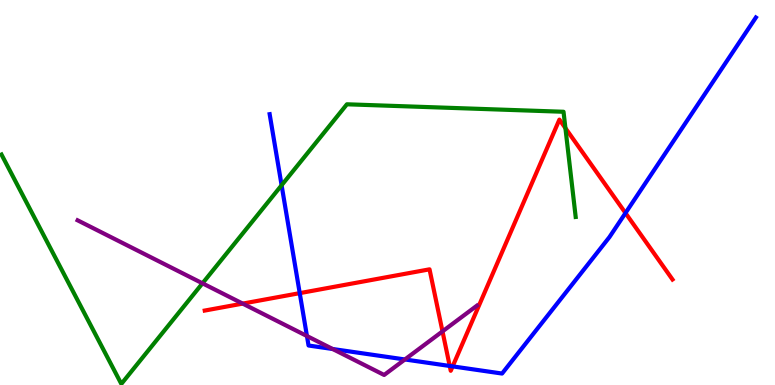[{'lines': ['blue', 'red'], 'intersections': [{'x': 3.87, 'y': 2.39}, {'x': 5.8, 'y': 0.495}, {'x': 5.84, 'y': 0.483}, {'x': 8.07, 'y': 4.47}]}, {'lines': ['green', 'red'], 'intersections': [{'x': 7.3, 'y': 6.67}]}, {'lines': ['purple', 'red'], 'intersections': [{'x': 3.13, 'y': 2.11}, {'x': 5.71, 'y': 1.39}]}, {'lines': ['blue', 'green'], 'intersections': [{'x': 3.63, 'y': 5.19}]}, {'lines': ['blue', 'purple'], 'intersections': [{'x': 3.96, 'y': 1.27}, {'x': 4.29, 'y': 0.935}, {'x': 5.22, 'y': 0.663}]}, {'lines': ['green', 'purple'], 'intersections': [{'x': 2.61, 'y': 2.64}]}]